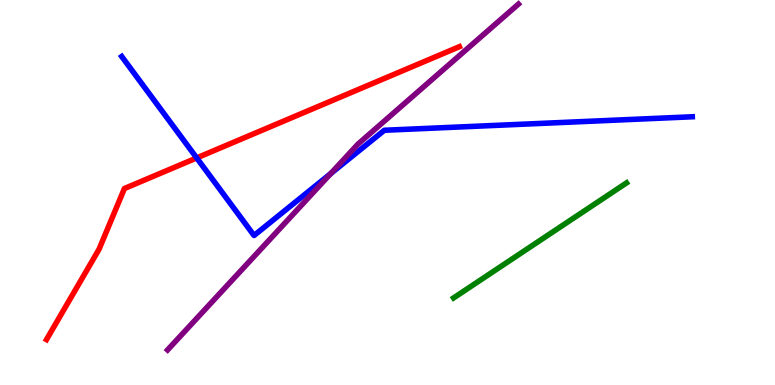[{'lines': ['blue', 'red'], 'intersections': [{'x': 2.54, 'y': 5.9}]}, {'lines': ['green', 'red'], 'intersections': []}, {'lines': ['purple', 'red'], 'intersections': []}, {'lines': ['blue', 'green'], 'intersections': []}, {'lines': ['blue', 'purple'], 'intersections': [{'x': 4.27, 'y': 5.49}]}, {'lines': ['green', 'purple'], 'intersections': []}]